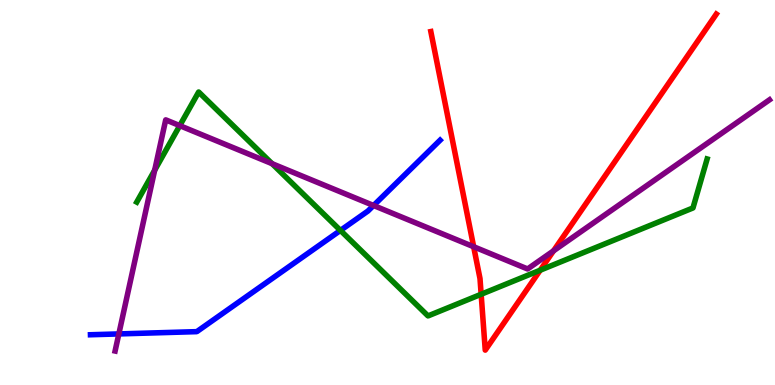[{'lines': ['blue', 'red'], 'intersections': []}, {'lines': ['green', 'red'], 'intersections': [{'x': 6.21, 'y': 2.36}, {'x': 6.97, 'y': 2.98}]}, {'lines': ['purple', 'red'], 'intersections': [{'x': 6.11, 'y': 3.59}, {'x': 7.14, 'y': 3.48}]}, {'lines': ['blue', 'green'], 'intersections': [{'x': 4.39, 'y': 4.02}]}, {'lines': ['blue', 'purple'], 'intersections': [{'x': 1.53, 'y': 1.33}, {'x': 4.82, 'y': 4.66}]}, {'lines': ['green', 'purple'], 'intersections': [{'x': 2.0, 'y': 5.58}, {'x': 2.32, 'y': 6.74}, {'x': 3.51, 'y': 5.75}]}]